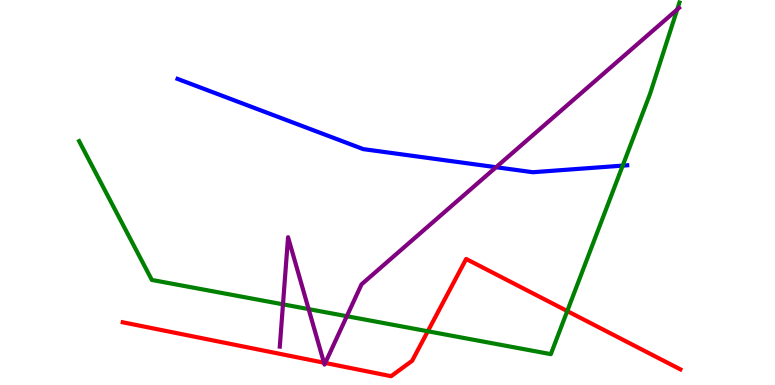[{'lines': ['blue', 'red'], 'intersections': []}, {'lines': ['green', 'red'], 'intersections': [{'x': 5.52, 'y': 1.4}, {'x': 7.32, 'y': 1.92}]}, {'lines': ['purple', 'red'], 'intersections': [{'x': 4.18, 'y': 0.579}, {'x': 4.2, 'y': 0.572}]}, {'lines': ['blue', 'green'], 'intersections': [{'x': 8.03, 'y': 5.7}]}, {'lines': ['blue', 'purple'], 'intersections': [{'x': 6.4, 'y': 5.66}]}, {'lines': ['green', 'purple'], 'intersections': [{'x': 3.65, 'y': 2.1}, {'x': 3.98, 'y': 1.97}, {'x': 4.48, 'y': 1.79}, {'x': 8.74, 'y': 9.75}]}]